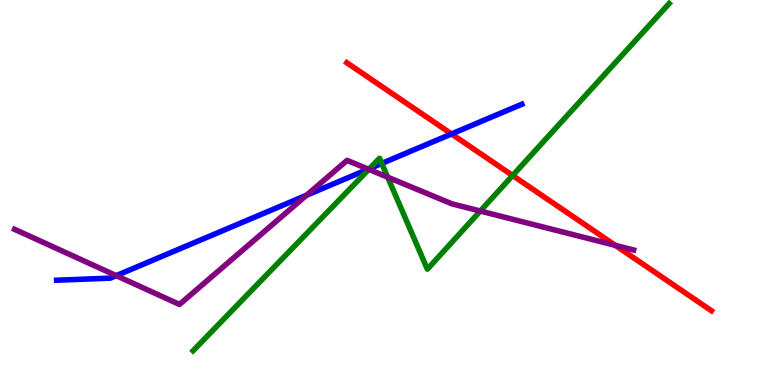[{'lines': ['blue', 'red'], 'intersections': [{'x': 5.83, 'y': 6.52}]}, {'lines': ['green', 'red'], 'intersections': [{'x': 6.61, 'y': 5.44}]}, {'lines': ['purple', 'red'], 'intersections': [{'x': 7.94, 'y': 3.63}]}, {'lines': ['blue', 'green'], 'intersections': [{'x': 4.77, 'y': 5.62}, {'x': 4.93, 'y': 5.75}]}, {'lines': ['blue', 'purple'], 'intersections': [{'x': 1.5, 'y': 2.84}, {'x': 3.96, 'y': 4.93}, {'x': 4.75, 'y': 5.61}]}, {'lines': ['green', 'purple'], 'intersections': [{'x': 4.76, 'y': 5.6}, {'x': 5.0, 'y': 5.4}, {'x': 6.2, 'y': 4.52}]}]